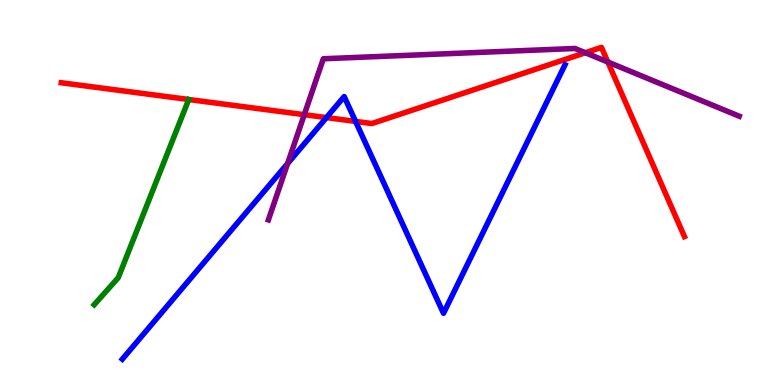[{'lines': ['blue', 'red'], 'intersections': [{'x': 4.21, 'y': 6.95}, {'x': 4.59, 'y': 6.85}]}, {'lines': ['green', 'red'], 'intersections': []}, {'lines': ['purple', 'red'], 'intersections': [{'x': 3.93, 'y': 7.02}, {'x': 7.55, 'y': 8.63}, {'x': 7.84, 'y': 8.39}]}, {'lines': ['blue', 'green'], 'intersections': []}, {'lines': ['blue', 'purple'], 'intersections': [{'x': 3.71, 'y': 5.75}]}, {'lines': ['green', 'purple'], 'intersections': []}]